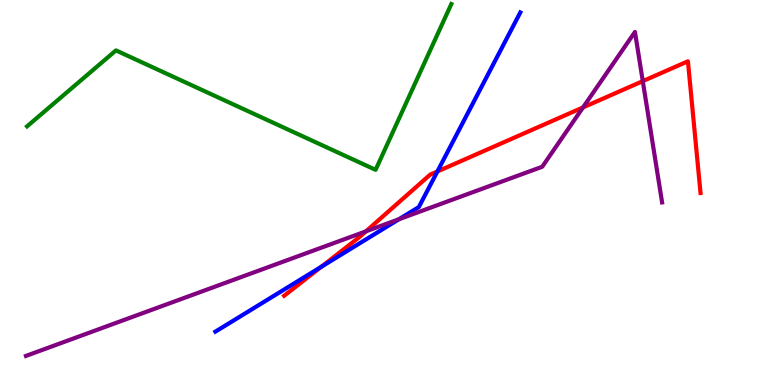[{'lines': ['blue', 'red'], 'intersections': [{'x': 4.15, 'y': 3.07}, {'x': 5.64, 'y': 5.55}]}, {'lines': ['green', 'red'], 'intersections': []}, {'lines': ['purple', 'red'], 'intersections': [{'x': 4.72, 'y': 3.99}, {'x': 7.52, 'y': 7.21}, {'x': 8.29, 'y': 7.89}]}, {'lines': ['blue', 'green'], 'intersections': []}, {'lines': ['blue', 'purple'], 'intersections': [{'x': 5.15, 'y': 4.3}]}, {'lines': ['green', 'purple'], 'intersections': []}]